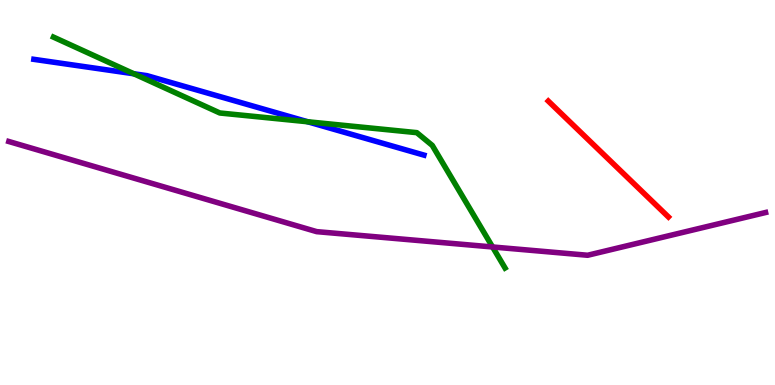[{'lines': ['blue', 'red'], 'intersections': []}, {'lines': ['green', 'red'], 'intersections': []}, {'lines': ['purple', 'red'], 'intersections': []}, {'lines': ['blue', 'green'], 'intersections': [{'x': 1.73, 'y': 8.08}, {'x': 3.97, 'y': 6.84}]}, {'lines': ['blue', 'purple'], 'intersections': []}, {'lines': ['green', 'purple'], 'intersections': [{'x': 6.36, 'y': 3.59}]}]